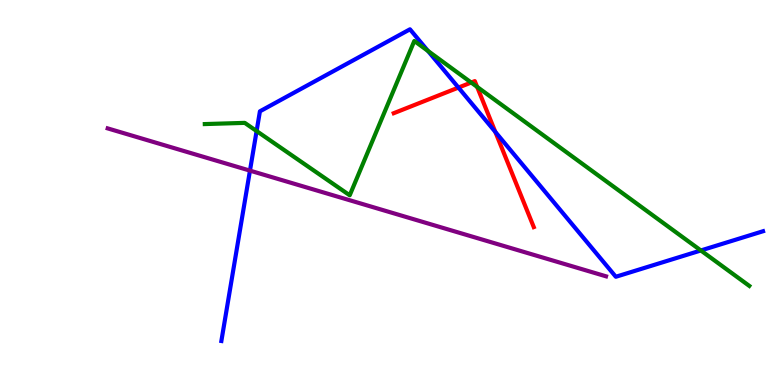[{'lines': ['blue', 'red'], 'intersections': [{'x': 5.92, 'y': 7.73}, {'x': 6.39, 'y': 6.57}]}, {'lines': ['green', 'red'], 'intersections': [{'x': 6.08, 'y': 7.86}, {'x': 6.16, 'y': 7.74}]}, {'lines': ['purple', 'red'], 'intersections': []}, {'lines': ['blue', 'green'], 'intersections': [{'x': 3.31, 'y': 6.6}, {'x': 5.52, 'y': 8.68}, {'x': 9.04, 'y': 3.49}]}, {'lines': ['blue', 'purple'], 'intersections': [{'x': 3.23, 'y': 5.57}]}, {'lines': ['green', 'purple'], 'intersections': []}]